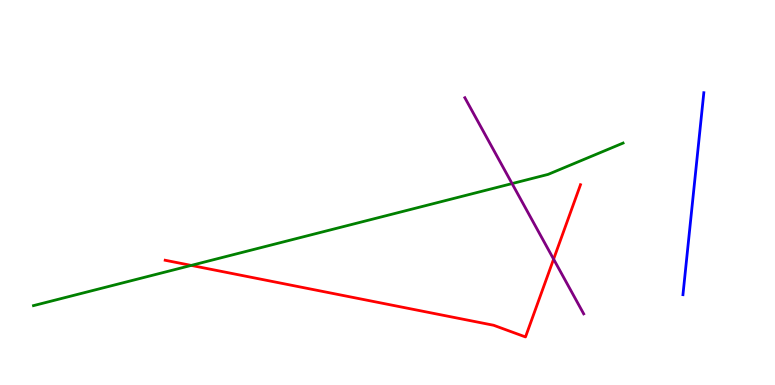[{'lines': ['blue', 'red'], 'intersections': []}, {'lines': ['green', 'red'], 'intersections': [{'x': 2.47, 'y': 3.11}]}, {'lines': ['purple', 'red'], 'intersections': [{'x': 7.14, 'y': 3.27}]}, {'lines': ['blue', 'green'], 'intersections': []}, {'lines': ['blue', 'purple'], 'intersections': []}, {'lines': ['green', 'purple'], 'intersections': [{'x': 6.61, 'y': 5.23}]}]